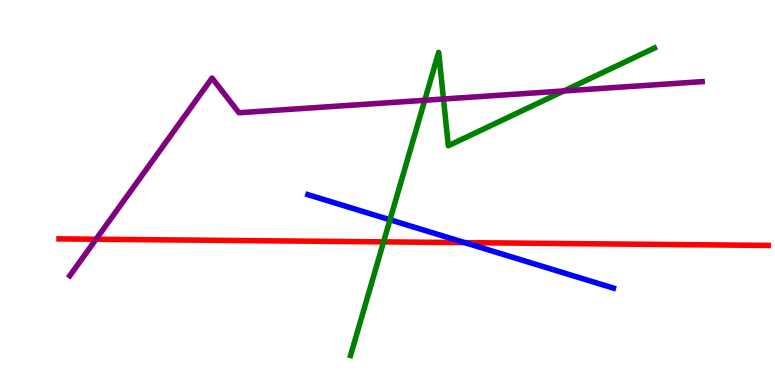[{'lines': ['blue', 'red'], 'intersections': [{'x': 6.0, 'y': 3.7}]}, {'lines': ['green', 'red'], 'intersections': [{'x': 4.95, 'y': 3.72}]}, {'lines': ['purple', 'red'], 'intersections': [{'x': 1.24, 'y': 3.79}]}, {'lines': ['blue', 'green'], 'intersections': [{'x': 5.03, 'y': 4.29}]}, {'lines': ['blue', 'purple'], 'intersections': []}, {'lines': ['green', 'purple'], 'intersections': [{'x': 5.48, 'y': 7.4}, {'x': 5.72, 'y': 7.43}, {'x': 7.28, 'y': 7.64}]}]